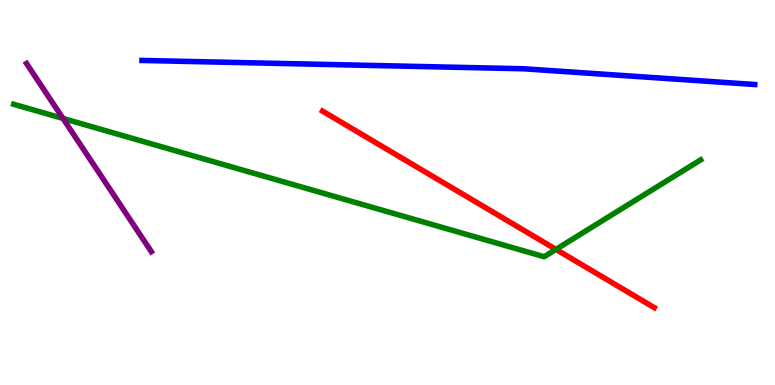[{'lines': ['blue', 'red'], 'intersections': []}, {'lines': ['green', 'red'], 'intersections': [{'x': 7.17, 'y': 3.52}]}, {'lines': ['purple', 'red'], 'intersections': []}, {'lines': ['blue', 'green'], 'intersections': []}, {'lines': ['blue', 'purple'], 'intersections': []}, {'lines': ['green', 'purple'], 'intersections': [{'x': 0.813, 'y': 6.92}]}]